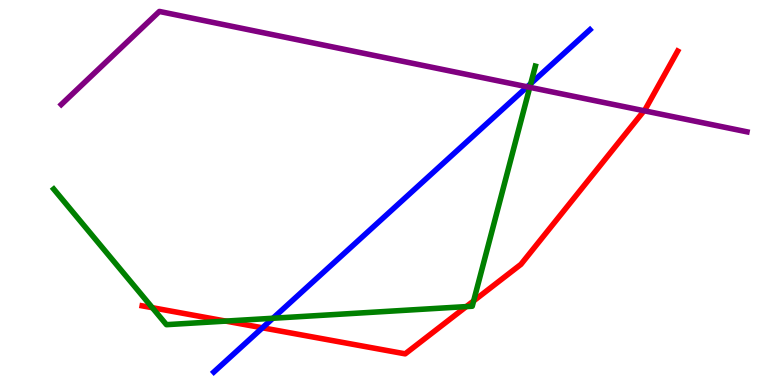[{'lines': ['blue', 'red'], 'intersections': [{'x': 3.39, 'y': 1.49}]}, {'lines': ['green', 'red'], 'intersections': [{'x': 1.97, 'y': 2.01}, {'x': 2.91, 'y': 1.66}, {'x': 6.02, 'y': 2.04}, {'x': 6.11, 'y': 2.18}]}, {'lines': ['purple', 'red'], 'intersections': [{'x': 8.31, 'y': 7.12}]}, {'lines': ['blue', 'green'], 'intersections': [{'x': 3.52, 'y': 1.73}, {'x': 6.85, 'y': 7.83}]}, {'lines': ['blue', 'purple'], 'intersections': [{'x': 6.8, 'y': 7.75}]}, {'lines': ['green', 'purple'], 'intersections': [{'x': 6.84, 'y': 7.73}]}]